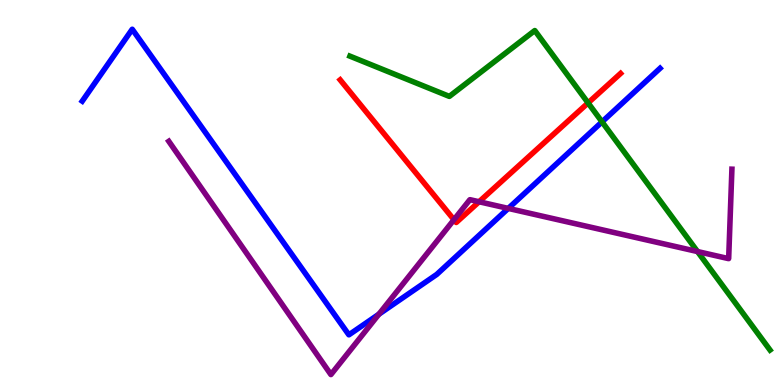[{'lines': ['blue', 'red'], 'intersections': []}, {'lines': ['green', 'red'], 'intersections': [{'x': 7.59, 'y': 7.33}]}, {'lines': ['purple', 'red'], 'intersections': [{'x': 5.86, 'y': 4.29}, {'x': 6.18, 'y': 4.76}]}, {'lines': ['blue', 'green'], 'intersections': [{'x': 7.77, 'y': 6.83}]}, {'lines': ['blue', 'purple'], 'intersections': [{'x': 4.89, 'y': 1.84}, {'x': 6.56, 'y': 4.59}]}, {'lines': ['green', 'purple'], 'intersections': [{'x': 9.0, 'y': 3.47}]}]